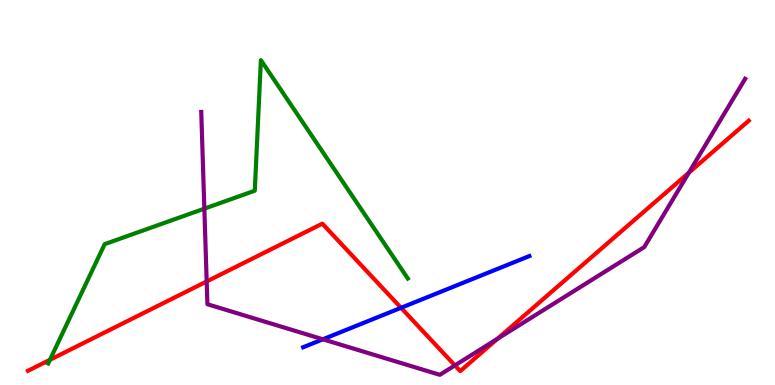[{'lines': ['blue', 'red'], 'intersections': [{'x': 5.17, 'y': 2.01}]}, {'lines': ['green', 'red'], 'intersections': [{'x': 0.644, 'y': 0.655}]}, {'lines': ['purple', 'red'], 'intersections': [{'x': 2.67, 'y': 2.69}, {'x': 5.87, 'y': 0.509}, {'x': 6.42, 'y': 1.2}, {'x': 8.89, 'y': 5.51}]}, {'lines': ['blue', 'green'], 'intersections': []}, {'lines': ['blue', 'purple'], 'intersections': [{'x': 4.17, 'y': 1.19}]}, {'lines': ['green', 'purple'], 'intersections': [{'x': 2.64, 'y': 4.58}]}]